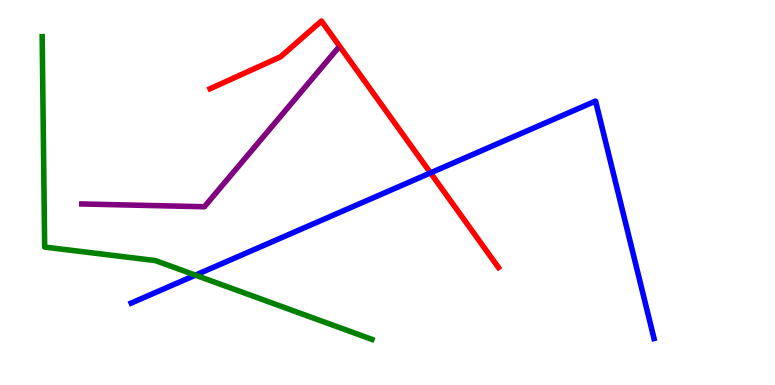[{'lines': ['blue', 'red'], 'intersections': [{'x': 5.55, 'y': 5.51}]}, {'lines': ['green', 'red'], 'intersections': []}, {'lines': ['purple', 'red'], 'intersections': []}, {'lines': ['blue', 'green'], 'intersections': [{'x': 2.52, 'y': 2.85}]}, {'lines': ['blue', 'purple'], 'intersections': []}, {'lines': ['green', 'purple'], 'intersections': []}]